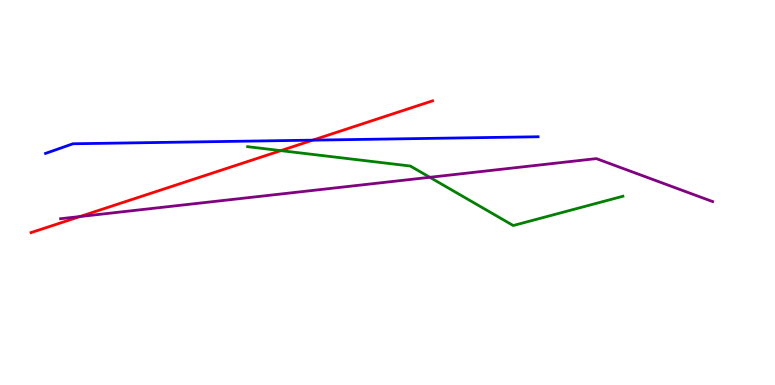[{'lines': ['blue', 'red'], 'intersections': [{'x': 4.04, 'y': 6.36}]}, {'lines': ['green', 'red'], 'intersections': [{'x': 3.62, 'y': 6.09}]}, {'lines': ['purple', 'red'], 'intersections': [{'x': 1.03, 'y': 4.38}]}, {'lines': ['blue', 'green'], 'intersections': []}, {'lines': ['blue', 'purple'], 'intersections': []}, {'lines': ['green', 'purple'], 'intersections': [{'x': 5.55, 'y': 5.39}]}]